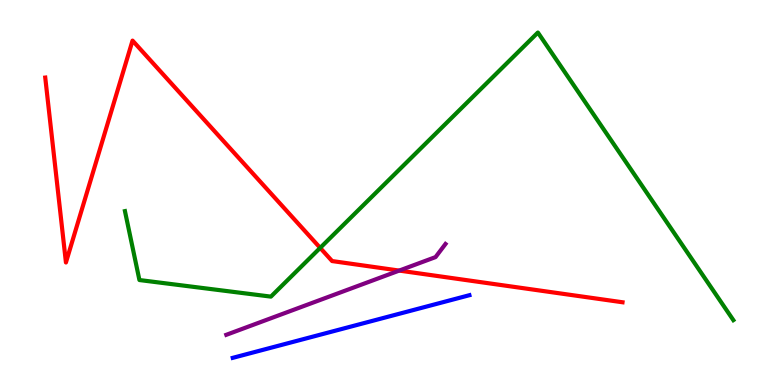[{'lines': ['blue', 'red'], 'intersections': []}, {'lines': ['green', 'red'], 'intersections': [{'x': 4.13, 'y': 3.56}]}, {'lines': ['purple', 'red'], 'intersections': [{'x': 5.15, 'y': 2.97}]}, {'lines': ['blue', 'green'], 'intersections': []}, {'lines': ['blue', 'purple'], 'intersections': []}, {'lines': ['green', 'purple'], 'intersections': []}]